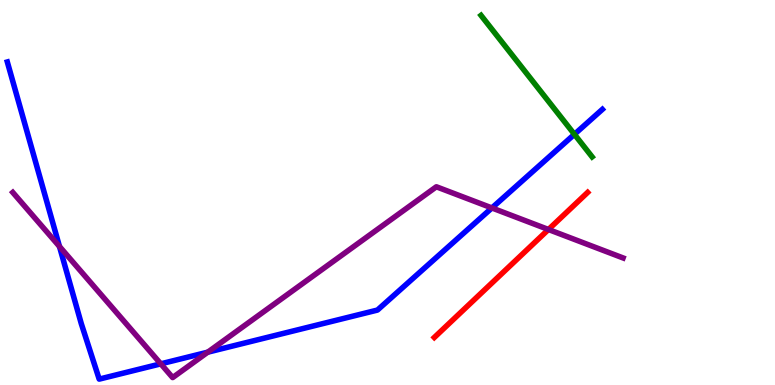[{'lines': ['blue', 'red'], 'intersections': []}, {'lines': ['green', 'red'], 'intersections': []}, {'lines': ['purple', 'red'], 'intersections': [{'x': 7.08, 'y': 4.04}]}, {'lines': ['blue', 'green'], 'intersections': [{'x': 7.41, 'y': 6.51}]}, {'lines': ['blue', 'purple'], 'intersections': [{'x': 0.767, 'y': 3.6}, {'x': 2.07, 'y': 0.55}, {'x': 2.68, 'y': 0.853}, {'x': 6.35, 'y': 4.6}]}, {'lines': ['green', 'purple'], 'intersections': []}]